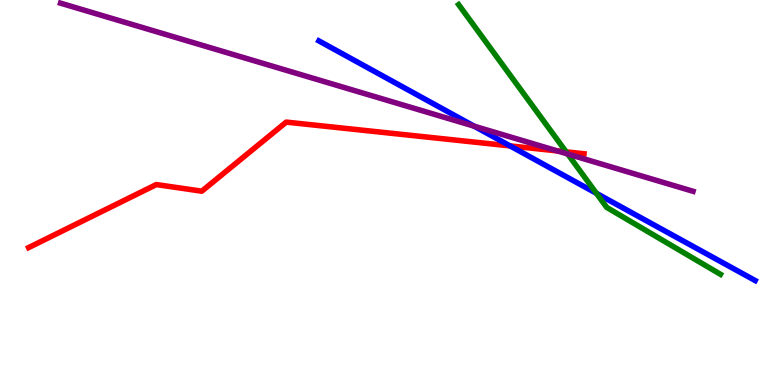[{'lines': ['blue', 'red'], 'intersections': [{'x': 6.58, 'y': 6.21}]}, {'lines': ['green', 'red'], 'intersections': [{'x': 7.31, 'y': 6.06}]}, {'lines': ['purple', 'red'], 'intersections': [{'x': 7.19, 'y': 6.08}]}, {'lines': ['blue', 'green'], 'intersections': [{'x': 7.7, 'y': 4.98}]}, {'lines': ['blue', 'purple'], 'intersections': [{'x': 6.12, 'y': 6.72}]}, {'lines': ['green', 'purple'], 'intersections': [{'x': 7.33, 'y': 6.0}]}]